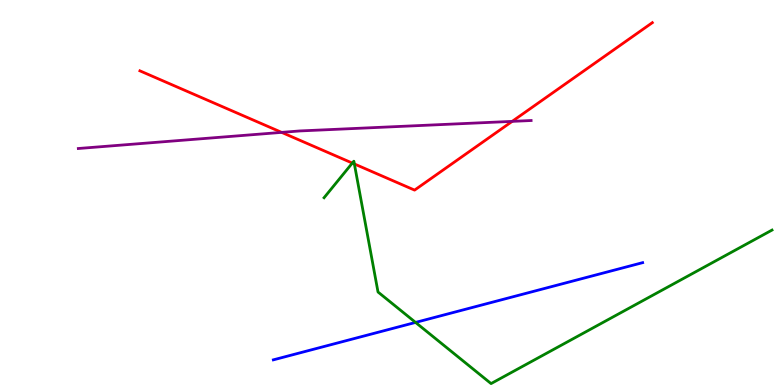[{'lines': ['blue', 'red'], 'intersections': []}, {'lines': ['green', 'red'], 'intersections': [{'x': 4.55, 'y': 5.76}, {'x': 4.57, 'y': 5.74}]}, {'lines': ['purple', 'red'], 'intersections': [{'x': 3.63, 'y': 6.56}, {'x': 6.61, 'y': 6.85}]}, {'lines': ['blue', 'green'], 'intersections': [{'x': 5.36, 'y': 1.63}]}, {'lines': ['blue', 'purple'], 'intersections': []}, {'lines': ['green', 'purple'], 'intersections': []}]